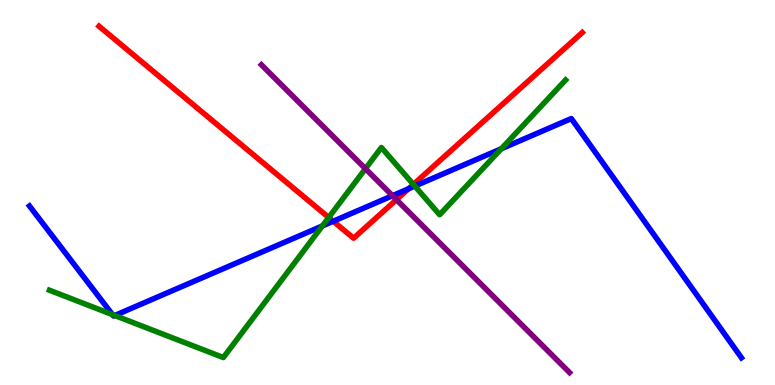[{'lines': ['blue', 'red'], 'intersections': [{'x': 4.3, 'y': 4.25}, {'x': 5.27, 'y': 5.1}]}, {'lines': ['green', 'red'], 'intersections': [{'x': 4.24, 'y': 4.35}, {'x': 5.33, 'y': 5.21}]}, {'lines': ['purple', 'red'], 'intersections': [{'x': 5.12, 'y': 4.81}]}, {'lines': ['blue', 'green'], 'intersections': [{'x': 1.45, 'y': 1.83}, {'x': 1.48, 'y': 1.81}, {'x': 4.16, 'y': 4.13}, {'x': 5.35, 'y': 5.17}, {'x': 6.47, 'y': 6.14}]}, {'lines': ['blue', 'purple'], 'intersections': [{'x': 5.06, 'y': 4.92}]}, {'lines': ['green', 'purple'], 'intersections': [{'x': 4.72, 'y': 5.62}]}]